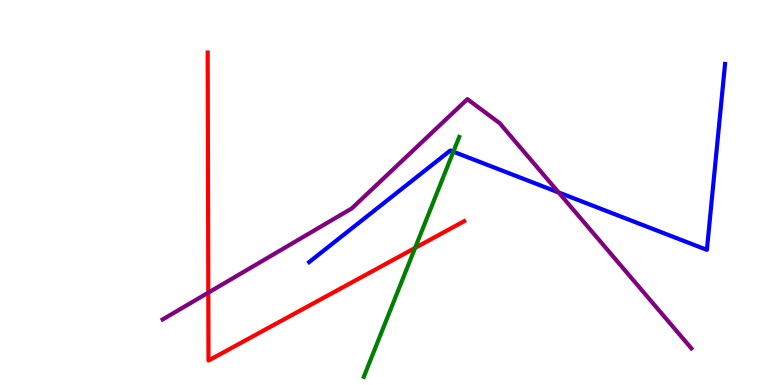[{'lines': ['blue', 'red'], 'intersections': []}, {'lines': ['green', 'red'], 'intersections': [{'x': 5.36, 'y': 3.56}]}, {'lines': ['purple', 'red'], 'intersections': [{'x': 2.69, 'y': 2.4}]}, {'lines': ['blue', 'green'], 'intersections': [{'x': 5.85, 'y': 6.06}]}, {'lines': ['blue', 'purple'], 'intersections': [{'x': 7.21, 'y': 5.0}]}, {'lines': ['green', 'purple'], 'intersections': []}]